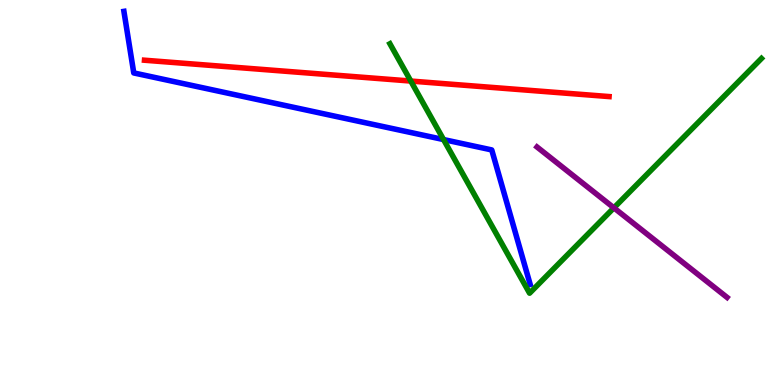[{'lines': ['blue', 'red'], 'intersections': []}, {'lines': ['green', 'red'], 'intersections': [{'x': 5.3, 'y': 7.89}]}, {'lines': ['purple', 'red'], 'intersections': []}, {'lines': ['blue', 'green'], 'intersections': [{'x': 5.72, 'y': 6.38}]}, {'lines': ['blue', 'purple'], 'intersections': []}, {'lines': ['green', 'purple'], 'intersections': [{'x': 7.92, 'y': 4.6}]}]